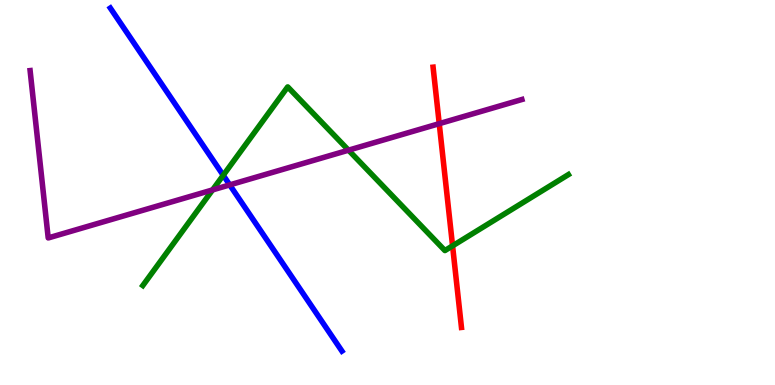[{'lines': ['blue', 'red'], 'intersections': []}, {'lines': ['green', 'red'], 'intersections': [{'x': 5.84, 'y': 3.61}]}, {'lines': ['purple', 'red'], 'intersections': [{'x': 5.67, 'y': 6.79}]}, {'lines': ['blue', 'green'], 'intersections': [{'x': 2.88, 'y': 5.45}]}, {'lines': ['blue', 'purple'], 'intersections': [{'x': 2.96, 'y': 5.2}]}, {'lines': ['green', 'purple'], 'intersections': [{'x': 2.74, 'y': 5.07}, {'x': 4.5, 'y': 6.1}]}]